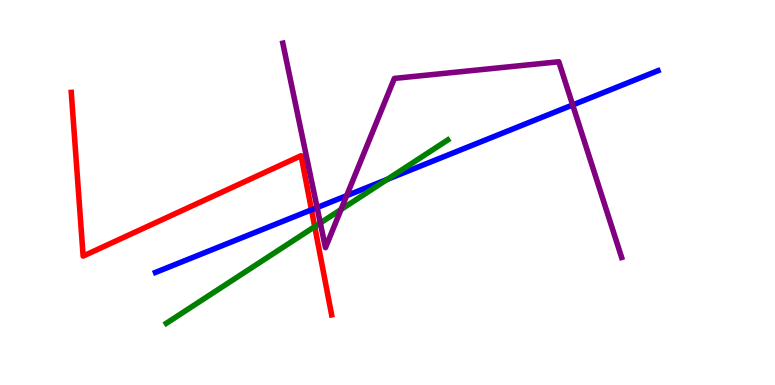[{'lines': ['blue', 'red'], 'intersections': [{'x': 4.02, 'y': 4.55}]}, {'lines': ['green', 'red'], 'intersections': [{'x': 4.06, 'y': 4.11}]}, {'lines': ['purple', 'red'], 'intersections': []}, {'lines': ['blue', 'green'], 'intersections': [{'x': 5.0, 'y': 5.34}]}, {'lines': ['blue', 'purple'], 'intersections': [{'x': 4.09, 'y': 4.61}, {'x': 4.47, 'y': 4.92}, {'x': 7.39, 'y': 7.27}]}, {'lines': ['green', 'purple'], 'intersections': [{'x': 4.13, 'y': 4.21}, {'x': 4.4, 'y': 4.56}]}]